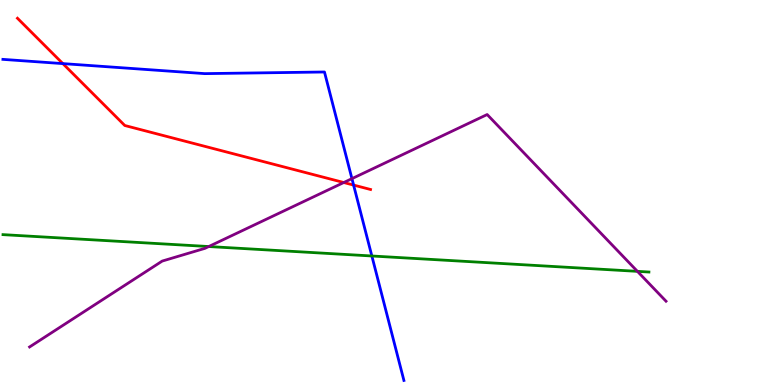[{'lines': ['blue', 'red'], 'intersections': [{'x': 0.811, 'y': 8.35}, {'x': 4.56, 'y': 5.19}]}, {'lines': ['green', 'red'], 'intersections': []}, {'lines': ['purple', 'red'], 'intersections': [{'x': 4.44, 'y': 5.26}]}, {'lines': ['blue', 'green'], 'intersections': [{'x': 4.8, 'y': 3.35}]}, {'lines': ['blue', 'purple'], 'intersections': [{'x': 4.54, 'y': 5.36}]}, {'lines': ['green', 'purple'], 'intersections': [{'x': 2.69, 'y': 3.6}, {'x': 8.22, 'y': 2.95}]}]